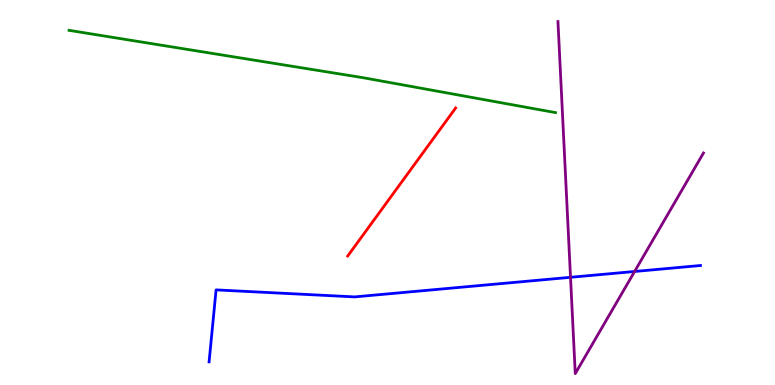[{'lines': ['blue', 'red'], 'intersections': []}, {'lines': ['green', 'red'], 'intersections': []}, {'lines': ['purple', 'red'], 'intersections': []}, {'lines': ['blue', 'green'], 'intersections': []}, {'lines': ['blue', 'purple'], 'intersections': [{'x': 7.36, 'y': 2.8}, {'x': 8.19, 'y': 2.95}]}, {'lines': ['green', 'purple'], 'intersections': []}]